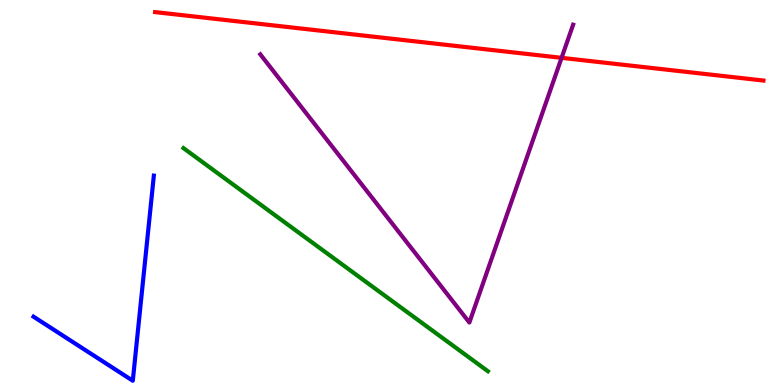[{'lines': ['blue', 'red'], 'intersections': []}, {'lines': ['green', 'red'], 'intersections': []}, {'lines': ['purple', 'red'], 'intersections': [{'x': 7.25, 'y': 8.5}]}, {'lines': ['blue', 'green'], 'intersections': []}, {'lines': ['blue', 'purple'], 'intersections': []}, {'lines': ['green', 'purple'], 'intersections': []}]